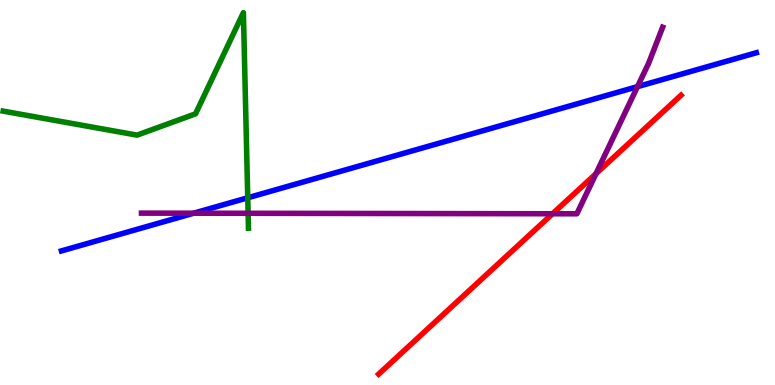[{'lines': ['blue', 'red'], 'intersections': []}, {'lines': ['green', 'red'], 'intersections': []}, {'lines': ['purple', 'red'], 'intersections': [{'x': 7.13, 'y': 4.45}, {'x': 7.69, 'y': 5.49}]}, {'lines': ['blue', 'green'], 'intersections': [{'x': 3.2, 'y': 4.86}]}, {'lines': ['blue', 'purple'], 'intersections': [{'x': 2.5, 'y': 4.46}, {'x': 8.23, 'y': 7.75}]}, {'lines': ['green', 'purple'], 'intersections': [{'x': 3.2, 'y': 4.46}]}]